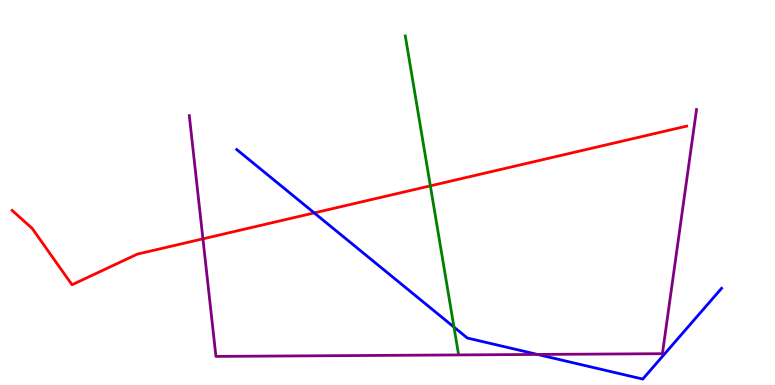[{'lines': ['blue', 'red'], 'intersections': [{'x': 4.05, 'y': 4.47}]}, {'lines': ['green', 'red'], 'intersections': [{'x': 5.55, 'y': 5.17}]}, {'lines': ['purple', 'red'], 'intersections': [{'x': 2.62, 'y': 3.8}]}, {'lines': ['blue', 'green'], 'intersections': [{'x': 5.86, 'y': 1.5}]}, {'lines': ['blue', 'purple'], 'intersections': [{'x': 6.94, 'y': 0.794}]}, {'lines': ['green', 'purple'], 'intersections': []}]